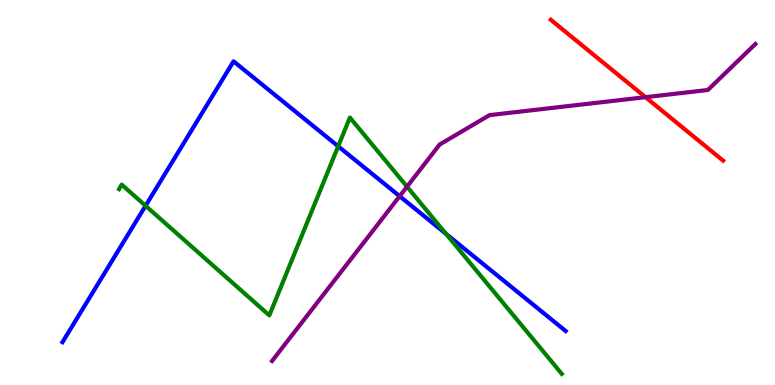[{'lines': ['blue', 'red'], 'intersections': []}, {'lines': ['green', 'red'], 'intersections': []}, {'lines': ['purple', 'red'], 'intersections': [{'x': 8.33, 'y': 7.48}]}, {'lines': ['blue', 'green'], 'intersections': [{'x': 1.88, 'y': 4.66}, {'x': 4.36, 'y': 6.2}, {'x': 5.76, 'y': 3.93}]}, {'lines': ['blue', 'purple'], 'intersections': [{'x': 5.16, 'y': 4.9}]}, {'lines': ['green', 'purple'], 'intersections': [{'x': 5.25, 'y': 5.15}]}]